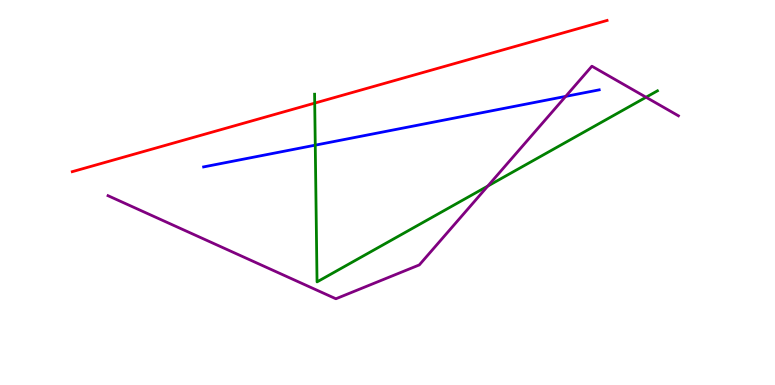[{'lines': ['blue', 'red'], 'intersections': []}, {'lines': ['green', 'red'], 'intersections': [{'x': 4.06, 'y': 7.32}]}, {'lines': ['purple', 'red'], 'intersections': []}, {'lines': ['blue', 'green'], 'intersections': [{'x': 4.07, 'y': 6.23}]}, {'lines': ['blue', 'purple'], 'intersections': [{'x': 7.3, 'y': 7.5}]}, {'lines': ['green', 'purple'], 'intersections': [{'x': 6.29, 'y': 5.17}, {'x': 8.34, 'y': 7.47}]}]